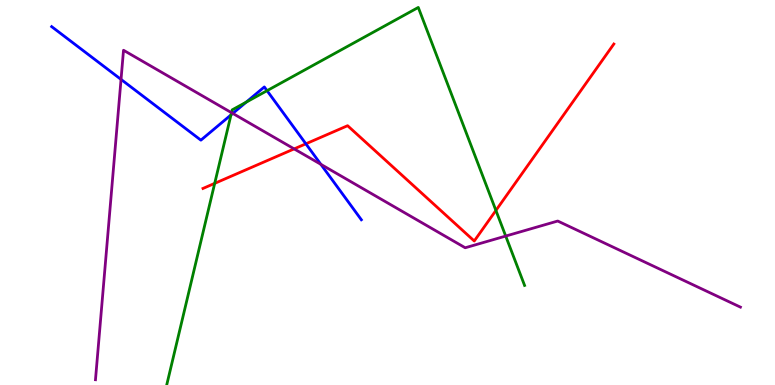[{'lines': ['blue', 'red'], 'intersections': [{'x': 3.95, 'y': 6.26}]}, {'lines': ['green', 'red'], 'intersections': [{'x': 2.77, 'y': 5.24}, {'x': 6.4, 'y': 4.53}]}, {'lines': ['purple', 'red'], 'intersections': [{'x': 3.8, 'y': 6.13}]}, {'lines': ['blue', 'green'], 'intersections': [{'x': 2.98, 'y': 7.02}, {'x': 3.18, 'y': 7.35}, {'x': 3.45, 'y': 7.64}]}, {'lines': ['blue', 'purple'], 'intersections': [{'x': 1.56, 'y': 7.94}, {'x': 3.0, 'y': 7.05}, {'x': 4.14, 'y': 5.73}]}, {'lines': ['green', 'purple'], 'intersections': [{'x': 2.99, 'y': 7.07}, {'x': 6.53, 'y': 3.87}]}]